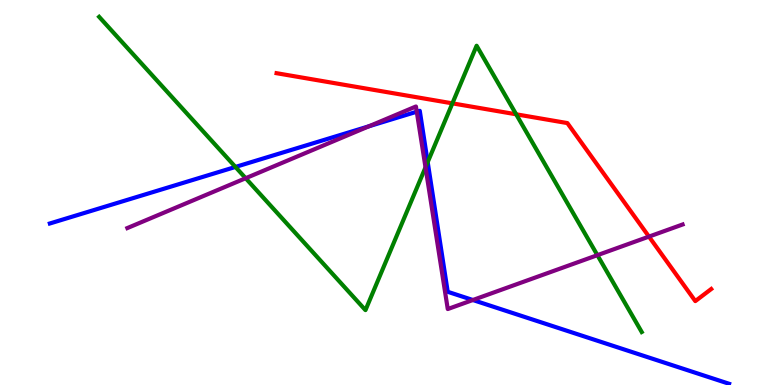[{'lines': ['blue', 'red'], 'intersections': []}, {'lines': ['green', 'red'], 'intersections': [{'x': 5.84, 'y': 7.32}, {'x': 6.66, 'y': 7.03}]}, {'lines': ['purple', 'red'], 'intersections': [{'x': 8.37, 'y': 3.85}]}, {'lines': ['blue', 'green'], 'intersections': [{'x': 3.04, 'y': 5.66}, {'x': 5.52, 'y': 5.79}]}, {'lines': ['blue', 'purple'], 'intersections': [{'x': 4.76, 'y': 6.72}, {'x': 5.38, 'y': 7.1}, {'x': 6.1, 'y': 2.21}]}, {'lines': ['green', 'purple'], 'intersections': [{'x': 3.17, 'y': 5.37}, {'x': 5.49, 'y': 5.65}, {'x': 7.71, 'y': 3.37}]}]